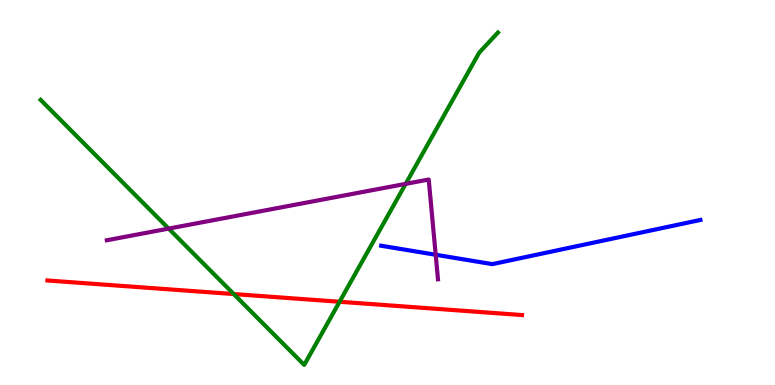[{'lines': ['blue', 'red'], 'intersections': []}, {'lines': ['green', 'red'], 'intersections': [{'x': 3.02, 'y': 2.36}, {'x': 4.38, 'y': 2.16}]}, {'lines': ['purple', 'red'], 'intersections': []}, {'lines': ['blue', 'green'], 'intersections': []}, {'lines': ['blue', 'purple'], 'intersections': [{'x': 5.62, 'y': 3.38}]}, {'lines': ['green', 'purple'], 'intersections': [{'x': 2.18, 'y': 4.06}, {'x': 5.23, 'y': 5.22}]}]